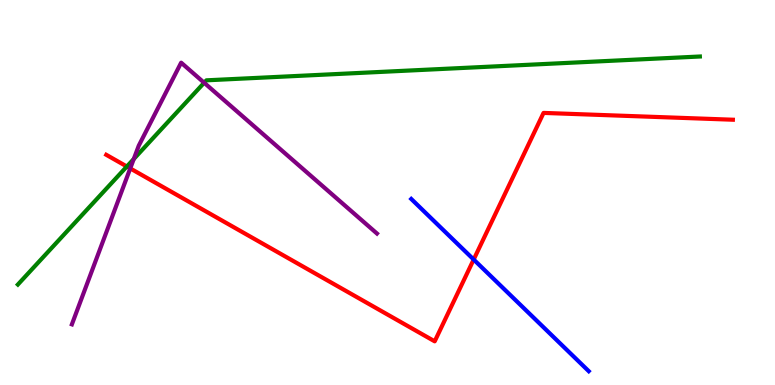[{'lines': ['blue', 'red'], 'intersections': [{'x': 6.11, 'y': 3.26}]}, {'lines': ['green', 'red'], 'intersections': [{'x': 1.64, 'y': 5.68}]}, {'lines': ['purple', 'red'], 'intersections': [{'x': 1.68, 'y': 5.63}]}, {'lines': ['blue', 'green'], 'intersections': []}, {'lines': ['blue', 'purple'], 'intersections': []}, {'lines': ['green', 'purple'], 'intersections': [{'x': 1.73, 'y': 5.87}, {'x': 2.63, 'y': 7.85}]}]